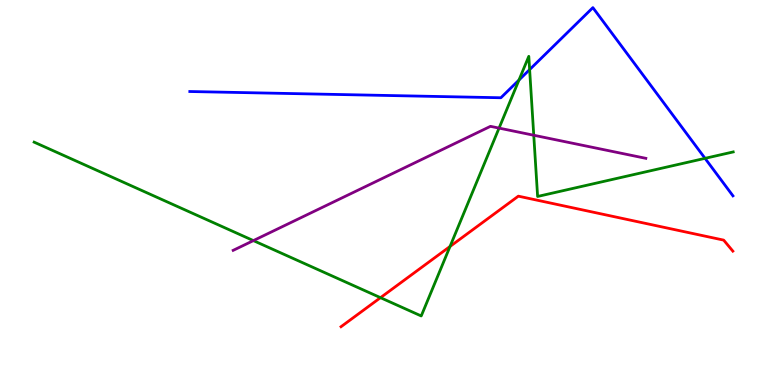[{'lines': ['blue', 'red'], 'intersections': []}, {'lines': ['green', 'red'], 'intersections': [{'x': 4.91, 'y': 2.27}, {'x': 5.81, 'y': 3.6}]}, {'lines': ['purple', 'red'], 'intersections': []}, {'lines': ['blue', 'green'], 'intersections': [{'x': 6.7, 'y': 7.92}, {'x': 6.83, 'y': 8.19}, {'x': 9.1, 'y': 5.89}]}, {'lines': ['blue', 'purple'], 'intersections': []}, {'lines': ['green', 'purple'], 'intersections': [{'x': 3.27, 'y': 3.75}, {'x': 6.44, 'y': 6.67}, {'x': 6.89, 'y': 6.49}]}]